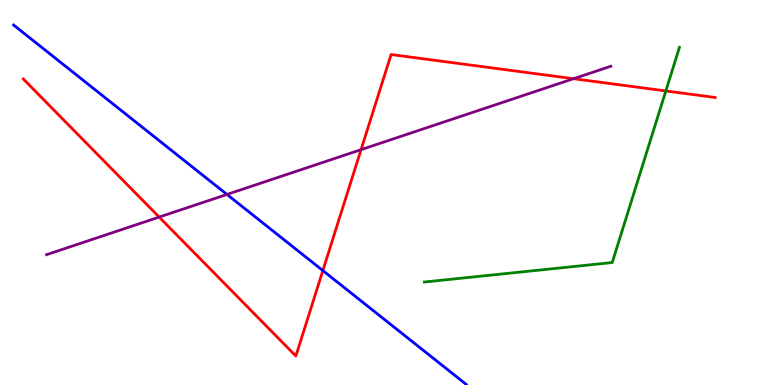[{'lines': ['blue', 'red'], 'intersections': [{'x': 4.17, 'y': 2.97}]}, {'lines': ['green', 'red'], 'intersections': [{'x': 8.59, 'y': 7.64}]}, {'lines': ['purple', 'red'], 'intersections': [{'x': 2.05, 'y': 4.36}, {'x': 4.66, 'y': 6.11}, {'x': 7.4, 'y': 7.96}]}, {'lines': ['blue', 'green'], 'intersections': []}, {'lines': ['blue', 'purple'], 'intersections': [{'x': 2.93, 'y': 4.95}]}, {'lines': ['green', 'purple'], 'intersections': []}]